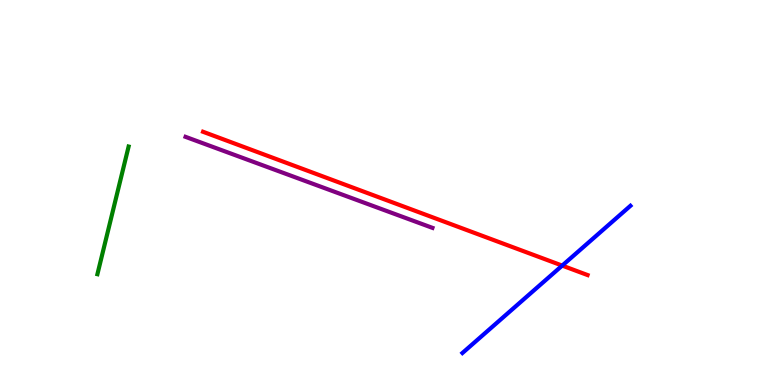[{'lines': ['blue', 'red'], 'intersections': [{'x': 7.25, 'y': 3.1}]}, {'lines': ['green', 'red'], 'intersections': []}, {'lines': ['purple', 'red'], 'intersections': []}, {'lines': ['blue', 'green'], 'intersections': []}, {'lines': ['blue', 'purple'], 'intersections': []}, {'lines': ['green', 'purple'], 'intersections': []}]